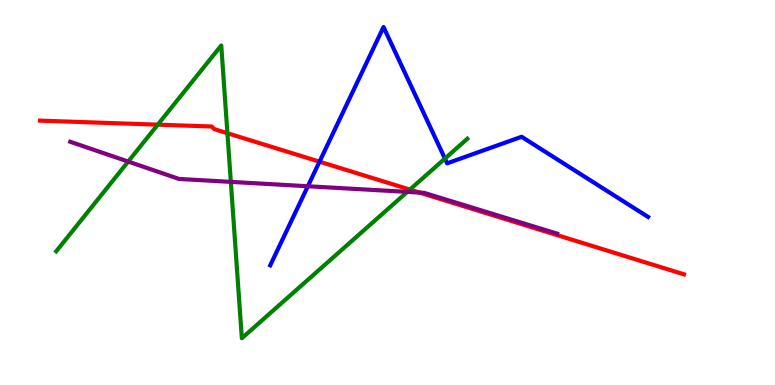[{'lines': ['blue', 'red'], 'intersections': [{'x': 4.12, 'y': 5.8}]}, {'lines': ['green', 'red'], 'intersections': [{'x': 2.04, 'y': 6.76}, {'x': 2.93, 'y': 6.54}, {'x': 5.29, 'y': 5.08}]}, {'lines': ['purple', 'red'], 'intersections': [{'x': 5.41, 'y': 5.0}]}, {'lines': ['blue', 'green'], 'intersections': [{'x': 5.74, 'y': 5.88}]}, {'lines': ['blue', 'purple'], 'intersections': [{'x': 3.97, 'y': 5.16}]}, {'lines': ['green', 'purple'], 'intersections': [{'x': 1.65, 'y': 5.8}, {'x': 2.98, 'y': 5.28}, {'x': 5.26, 'y': 5.02}]}]